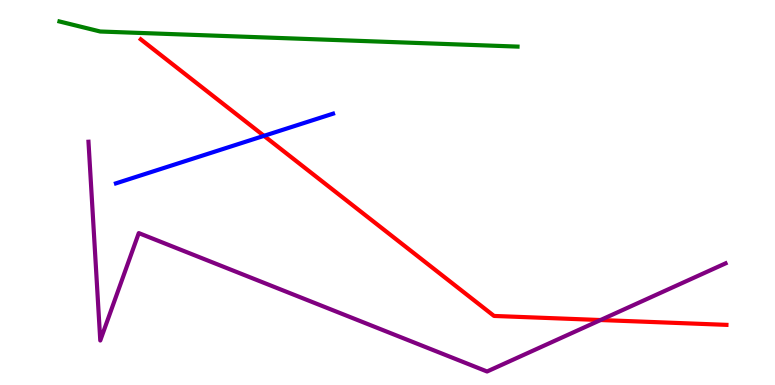[{'lines': ['blue', 'red'], 'intersections': [{'x': 3.41, 'y': 6.47}]}, {'lines': ['green', 'red'], 'intersections': []}, {'lines': ['purple', 'red'], 'intersections': [{'x': 7.75, 'y': 1.69}]}, {'lines': ['blue', 'green'], 'intersections': []}, {'lines': ['blue', 'purple'], 'intersections': []}, {'lines': ['green', 'purple'], 'intersections': []}]